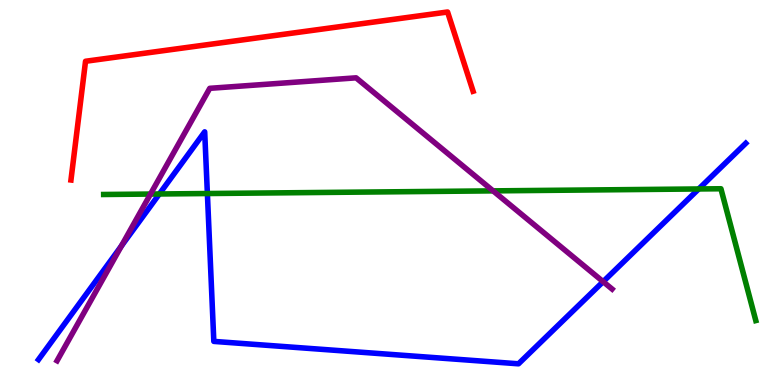[{'lines': ['blue', 'red'], 'intersections': []}, {'lines': ['green', 'red'], 'intersections': []}, {'lines': ['purple', 'red'], 'intersections': []}, {'lines': ['blue', 'green'], 'intersections': [{'x': 2.06, 'y': 4.96}, {'x': 2.68, 'y': 4.97}, {'x': 9.02, 'y': 5.09}]}, {'lines': ['blue', 'purple'], 'intersections': [{'x': 1.57, 'y': 3.61}, {'x': 7.78, 'y': 2.68}]}, {'lines': ['green', 'purple'], 'intersections': [{'x': 1.94, 'y': 4.96}, {'x': 6.36, 'y': 5.04}]}]